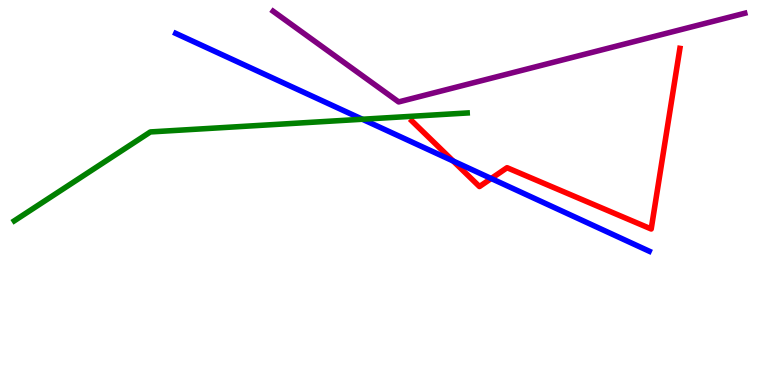[{'lines': ['blue', 'red'], 'intersections': [{'x': 5.85, 'y': 5.82}, {'x': 6.34, 'y': 5.36}]}, {'lines': ['green', 'red'], 'intersections': []}, {'lines': ['purple', 'red'], 'intersections': []}, {'lines': ['blue', 'green'], 'intersections': [{'x': 4.68, 'y': 6.9}]}, {'lines': ['blue', 'purple'], 'intersections': []}, {'lines': ['green', 'purple'], 'intersections': []}]